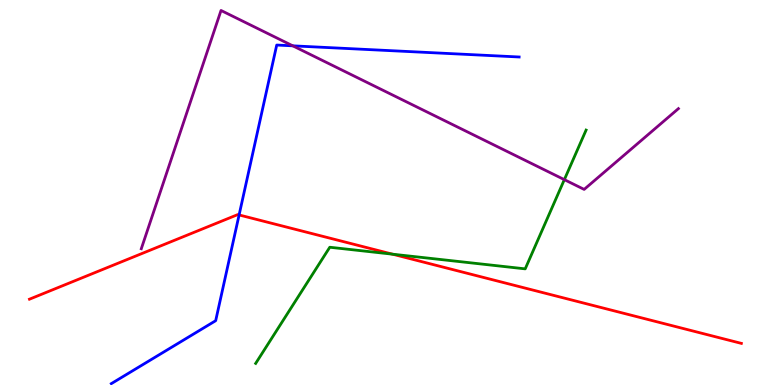[{'lines': ['blue', 'red'], 'intersections': [{'x': 3.09, 'y': 4.42}]}, {'lines': ['green', 'red'], 'intersections': [{'x': 5.07, 'y': 3.4}]}, {'lines': ['purple', 'red'], 'intersections': []}, {'lines': ['blue', 'green'], 'intersections': []}, {'lines': ['blue', 'purple'], 'intersections': [{'x': 3.78, 'y': 8.81}]}, {'lines': ['green', 'purple'], 'intersections': [{'x': 7.28, 'y': 5.33}]}]